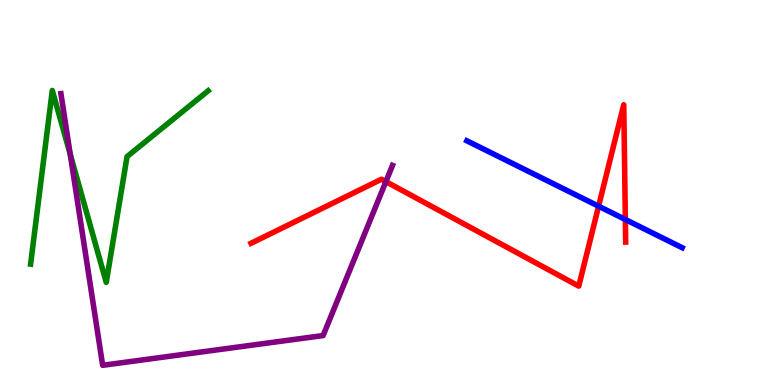[{'lines': ['blue', 'red'], 'intersections': [{'x': 7.72, 'y': 4.64}, {'x': 8.07, 'y': 4.3}]}, {'lines': ['green', 'red'], 'intersections': []}, {'lines': ['purple', 'red'], 'intersections': [{'x': 4.98, 'y': 5.28}]}, {'lines': ['blue', 'green'], 'intersections': []}, {'lines': ['blue', 'purple'], 'intersections': []}, {'lines': ['green', 'purple'], 'intersections': [{'x': 0.907, 'y': 5.99}]}]